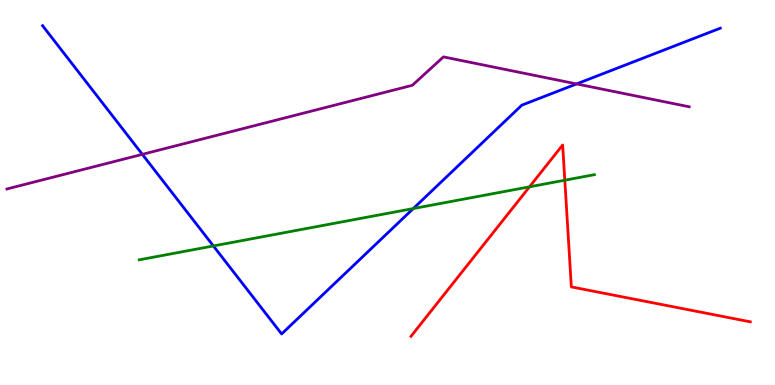[{'lines': ['blue', 'red'], 'intersections': []}, {'lines': ['green', 'red'], 'intersections': [{'x': 6.83, 'y': 5.15}, {'x': 7.29, 'y': 5.32}]}, {'lines': ['purple', 'red'], 'intersections': []}, {'lines': ['blue', 'green'], 'intersections': [{'x': 2.75, 'y': 3.61}, {'x': 5.33, 'y': 4.58}]}, {'lines': ['blue', 'purple'], 'intersections': [{'x': 1.84, 'y': 5.99}, {'x': 7.44, 'y': 7.82}]}, {'lines': ['green', 'purple'], 'intersections': []}]